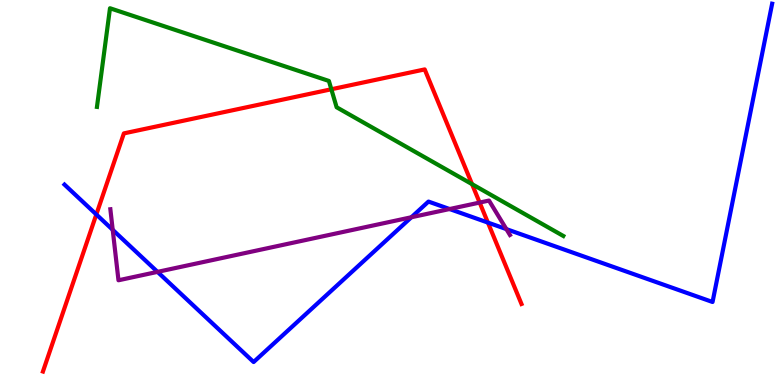[{'lines': ['blue', 'red'], 'intersections': [{'x': 1.24, 'y': 4.43}, {'x': 6.3, 'y': 4.22}]}, {'lines': ['green', 'red'], 'intersections': [{'x': 4.28, 'y': 7.68}, {'x': 6.09, 'y': 5.22}]}, {'lines': ['purple', 'red'], 'intersections': [{'x': 6.19, 'y': 4.74}]}, {'lines': ['blue', 'green'], 'intersections': []}, {'lines': ['blue', 'purple'], 'intersections': [{'x': 1.45, 'y': 4.03}, {'x': 2.03, 'y': 2.94}, {'x': 5.31, 'y': 4.36}, {'x': 5.8, 'y': 4.57}, {'x': 6.53, 'y': 4.05}]}, {'lines': ['green', 'purple'], 'intersections': []}]